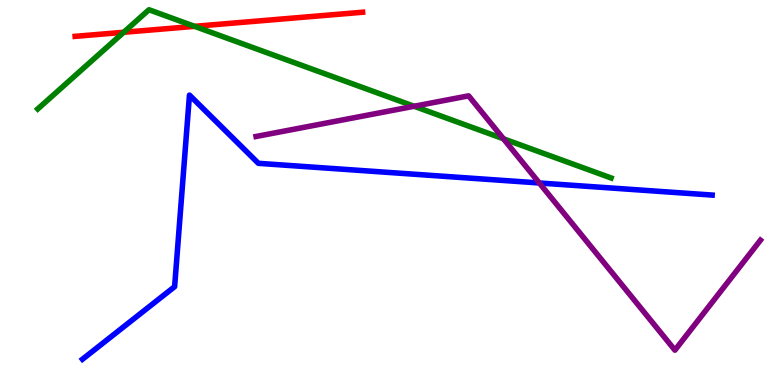[{'lines': ['blue', 'red'], 'intersections': []}, {'lines': ['green', 'red'], 'intersections': [{'x': 1.6, 'y': 9.16}, {'x': 2.51, 'y': 9.32}]}, {'lines': ['purple', 'red'], 'intersections': []}, {'lines': ['blue', 'green'], 'intersections': []}, {'lines': ['blue', 'purple'], 'intersections': [{'x': 6.96, 'y': 5.25}]}, {'lines': ['green', 'purple'], 'intersections': [{'x': 5.34, 'y': 7.24}, {'x': 6.5, 'y': 6.4}]}]